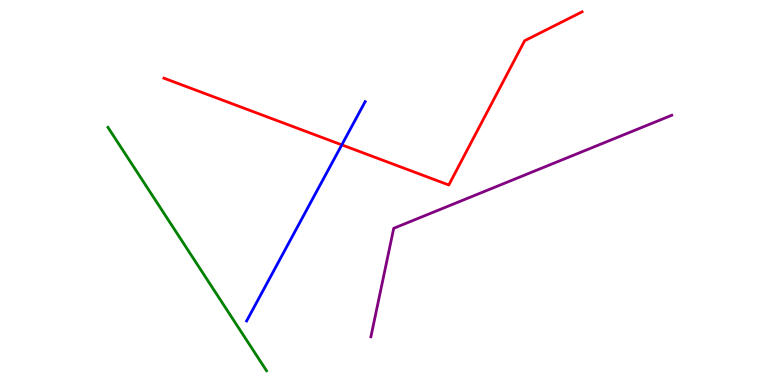[{'lines': ['blue', 'red'], 'intersections': [{'x': 4.41, 'y': 6.24}]}, {'lines': ['green', 'red'], 'intersections': []}, {'lines': ['purple', 'red'], 'intersections': []}, {'lines': ['blue', 'green'], 'intersections': []}, {'lines': ['blue', 'purple'], 'intersections': []}, {'lines': ['green', 'purple'], 'intersections': []}]